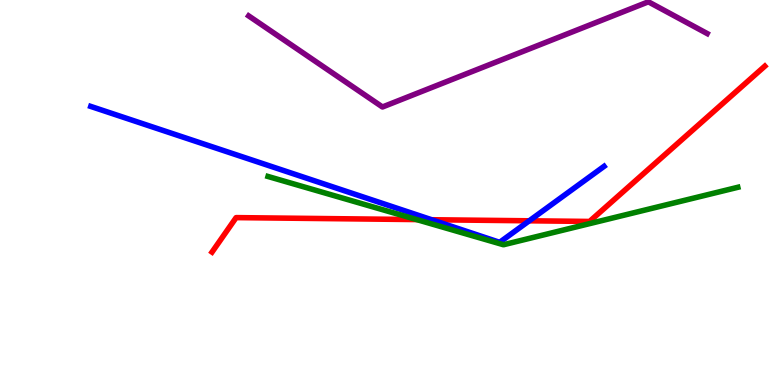[{'lines': ['blue', 'red'], 'intersections': [{'x': 5.57, 'y': 4.29}, {'x': 6.83, 'y': 4.27}]}, {'lines': ['green', 'red'], 'intersections': [{'x': 5.38, 'y': 4.3}]}, {'lines': ['purple', 'red'], 'intersections': []}, {'lines': ['blue', 'green'], 'intersections': []}, {'lines': ['blue', 'purple'], 'intersections': []}, {'lines': ['green', 'purple'], 'intersections': []}]